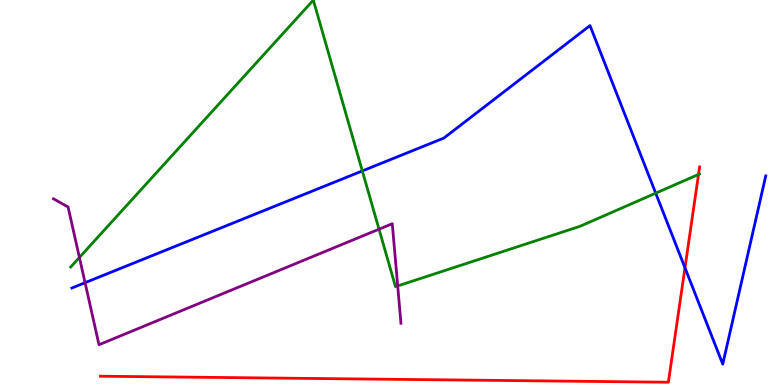[{'lines': ['blue', 'red'], 'intersections': [{'x': 8.84, 'y': 3.04}]}, {'lines': ['green', 'red'], 'intersections': [{'x': 9.01, 'y': 5.47}]}, {'lines': ['purple', 'red'], 'intersections': []}, {'lines': ['blue', 'green'], 'intersections': [{'x': 4.67, 'y': 5.56}, {'x': 8.46, 'y': 4.98}]}, {'lines': ['blue', 'purple'], 'intersections': [{'x': 1.1, 'y': 2.66}]}, {'lines': ['green', 'purple'], 'intersections': [{'x': 1.02, 'y': 3.31}, {'x': 4.89, 'y': 4.05}, {'x': 5.13, 'y': 2.57}]}]